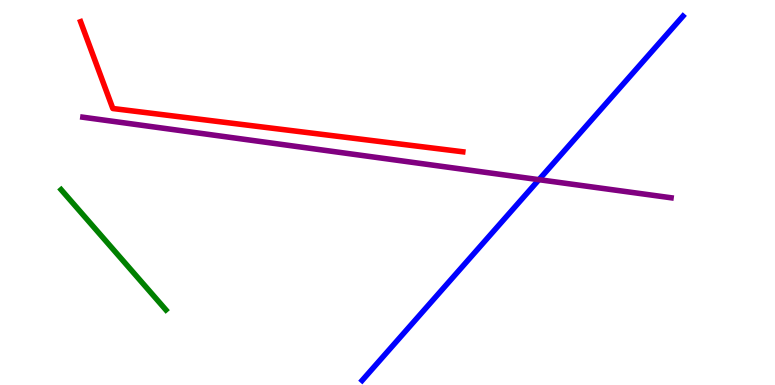[{'lines': ['blue', 'red'], 'intersections': []}, {'lines': ['green', 'red'], 'intersections': []}, {'lines': ['purple', 'red'], 'intersections': []}, {'lines': ['blue', 'green'], 'intersections': []}, {'lines': ['blue', 'purple'], 'intersections': [{'x': 6.95, 'y': 5.33}]}, {'lines': ['green', 'purple'], 'intersections': []}]